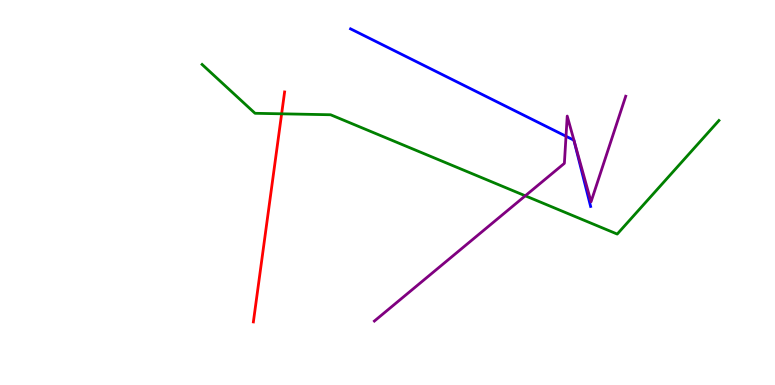[{'lines': ['blue', 'red'], 'intersections': []}, {'lines': ['green', 'red'], 'intersections': [{'x': 3.63, 'y': 7.04}]}, {'lines': ['purple', 'red'], 'intersections': []}, {'lines': ['blue', 'green'], 'intersections': []}, {'lines': ['blue', 'purple'], 'intersections': [{'x': 7.3, 'y': 6.46}]}, {'lines': ['green', 'purple'], 'intersections': [{'x': 6.78, 'y': 4.91}]}]